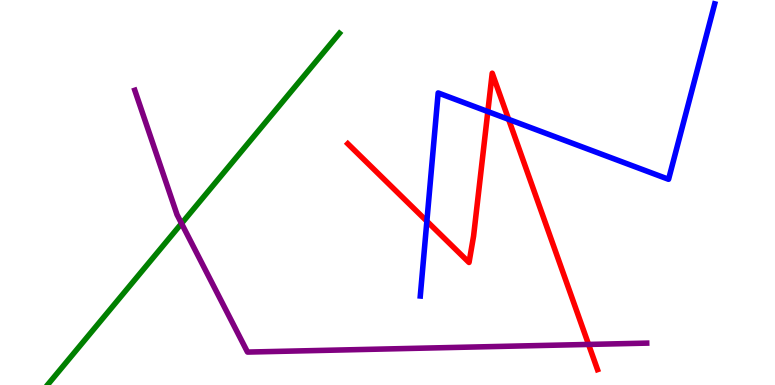[{'lines': ['blue', 'red'], 'intersections': [{'x': 5.51, 'y': 4.25}, {'x': 6.29, 'y': 7.1}, {'x': 6.56, 'y': 6.9}]}, {'lines': ['green', 'red'], 'intersections': []}, {'lines': ['purple', 'red'], 'intersections': [{'x': 7.59, 'y': 1.05}]}, {'lines': ['blue', 'green'], 'intersections': []}, {'lines': ['blue', 'purple'], 'intersections': []}, {'lines': ['green', 'purple'], 'intersections': [{'x': 2.34, 'y': 4.2}]}]